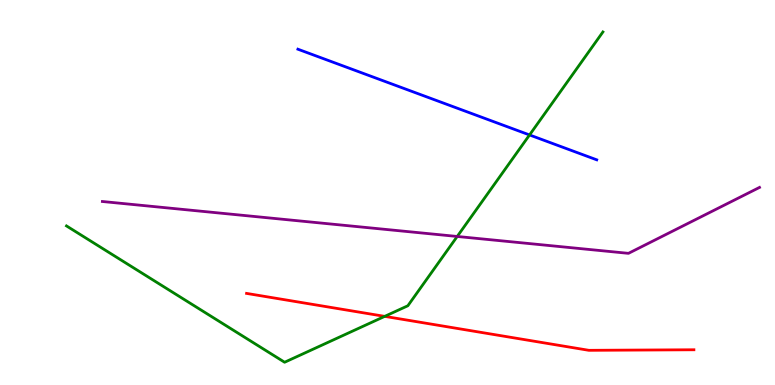[{'lines': ['blue', 'red'], 'intersections': []}, {'lines': ['green', 'red'], 'intersections': [{'x': 4.96, 'y': 1.78}]}, {'lines': ['purple', 'red'], 'intersections': []}, {'lines': ['blue', 'green'], 'intersections': [{'x': 6.83, 'y': 6.49}]}, {'lines': ['blue', 'purple'], 'intersections': []}, {'lines': ['green', 'purple'], 'intersections': [{'x': 5.9, 'y': 3.86}]}]